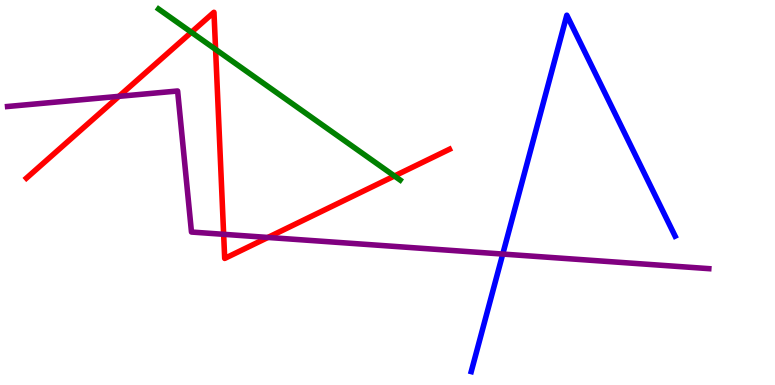[{'lines': ['blue', 'red'], 'intersections': []}, {'lines': ['green', 'red'], 'intersections': [{'x': 2.47, 'y': 9.16}, {'x': 2.78, 'y': 8.72}, {'x': 5.09, 'y': 5.43}]}, {'lines': ['purple', 'red'], 'intersections': [{'x': 1.53, 'y': 7.5}, {'x': 2.89, 'y': 3.91}, {'x': 3.46, 'y': 3.83}]}, {'lines': ['blue', 'green'], 'intersections': []}, {'lines': ['blue', 'purple'], 'intersections': [{'x': 6.49, 'y': 3.4}]}, {'lines': ['green', 'purple'], 'intersections': []}]